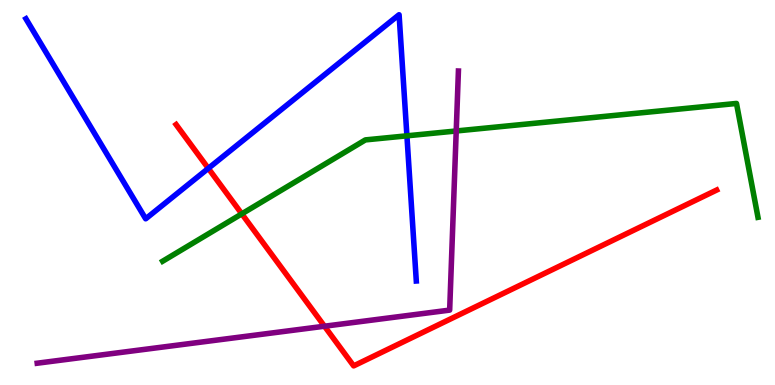[{'lines': ['blue', 'red'], 'intersections': [{'x': 2.69, 'y': 5.63}]}, {'lines': ['green', 'red'], 'intersections': [{'x': 3.12, 'y': 4.45}]}, {'lines': ['purple', 'red'], 'intersections': [{'x': 4.19, 'y': 1.53}]}, {'lines': ['blue', 'green'], 'intersections': [{'x': 5.25, 'y': 6.47}]}, {'lines': ['blue', 'purple'], 'intersections': []}, {'lines': ['green', 'purple'], 'intersections': [{'x': 5.89, 'y': 6.6}]}]